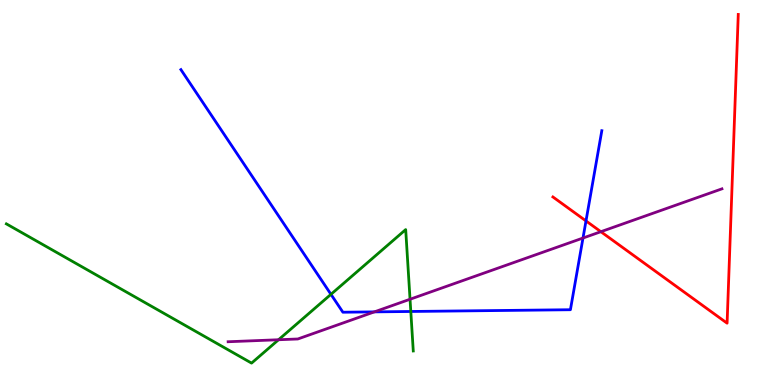[{'lines': ['blue', 'red'], 'intersections': [{'x': 7.56, 'y': 4.26}]}, {'lines': ['green', 'red'], 'intersections': []}, {'lines': ['purple', 'red'], 'intersections': [{'x': 7.75, 'y': 3.98}]}, {'lines': ['blue', 'green'], 'intersections': [{'x': 4.27, 'y': 2.36}, {'x': 5.3, 'y': 1.91}]}, {'lines': ['blue', 'purple'], 'intersections': [{'x': 4.83, 'y': 1.9}, {'x': 7.52, 'y': 3.82}]}, {'lines': ['green', 'purple'], 'intersections': [{'x': 3.59, 'y': 1.18}, {'x': 5.29, 'y': 2.23}]}]